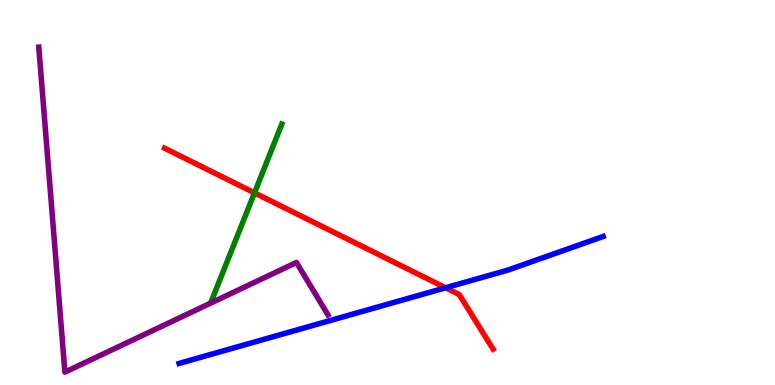[{'lines': ['blue', 'red'], 'intersections': [{'x': 5.75, 'y': 2.53}]}, {'lines': ['green', 'red'], 'intersections': [{'x': 3.28, 'y': 4.99}]}, {'lines': ['purple', 'red'], 'intersections': []}, {'lines': ['blue', 'green'], 'intersections': []}, {'lines': ['blue', 'purple'], 'intersections': []}, {'lines': ['green', 'purple'], 'intersections': []}]